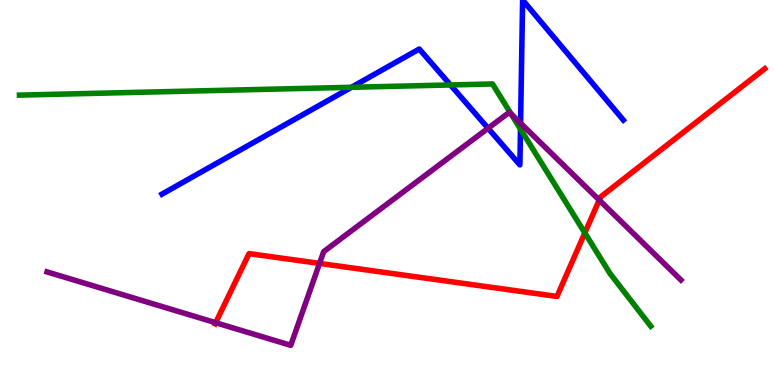[{'lines': ['blue', 'red'], 'intersections': []}, {'lines': ['green', 'red'], 'intersections': [{'x': 7.55, 'y': 3.95}]}, {'lines': ['purple', 'red'], 'intersections': [{'x': 2.78, 'y': 1.62}, {'x': 4.12, 'y': 3.16}, {'x': 7.73, 'y': 4.8}]}, {'lines': ['blue', 'green'], 'intersections': [{'x': 4.53, 'y': 7.73}, {'x': 5.81, 'y': 7.79}, {'x': 6.72, 'y': 6.65}]}, {'lines': ['blue', 'purple'], 'intersections': [{'x': 6.3, 'y': 6.67}, {'x': 6.72, 'y': 6.8}]}, {'lines': ['green', 'purple'], 'intersections': [{'x': 6.59, 'y': 7.04}]}]